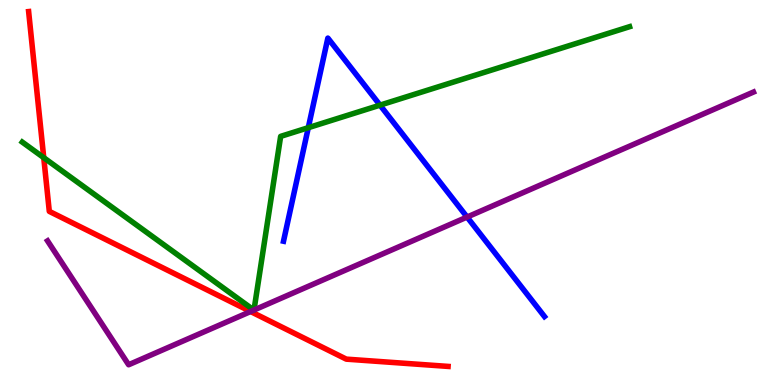[{'lines': ['blue', 'red'], 'intersections': []}, {'lines': ['green', 'red'], 'intersections': [{'x': 0.564, 'y': 5.9}]}, {'lines': ['purple', 'red'], 'intersections': [{'x': 3.23, 'y': 1.91}]}, {'lines': ['blue', 'green'], 'intersections': [{'x': 3.98, 'y': 6.68}, {'x': 4.9, 'y': 7.27}]}, {'lines': ['blue', 'purple'], 'intersections': [{'x': 6.03, 'y': 4.36}]}, {'lines': ['green', 'purple'], 'intersections': [{'x': 3.28, 'y': 1.95}, {'x': 3.28, 'y': 1.95}]}]